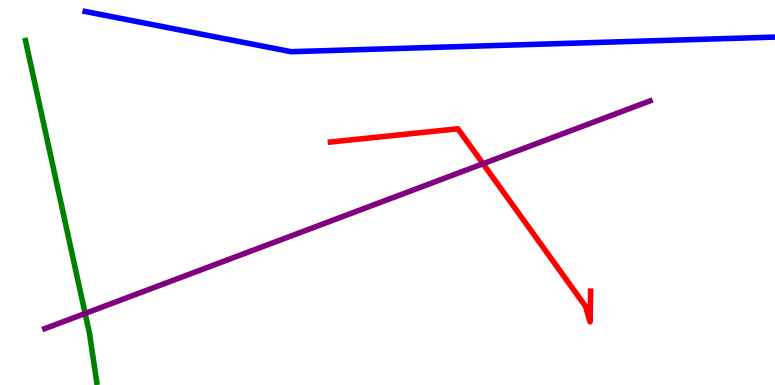[{'lines': ['blue', 'red'], 'intersections': []}, {'lines': ['green', 'red'], 'intersections': []}, {'lines': ['purple', 'red'], 'intersections': [{'x': 6.23, 'y': 5.75}]}, {'lines': ['blue', 'green'], 'intersections': []}, {'lines': ['blue', 'purple'], 'intersections': []}, {'lines': ['green', 'purple'], 'intersections': [{'x': 1.1, 'y': 1.86}]}]